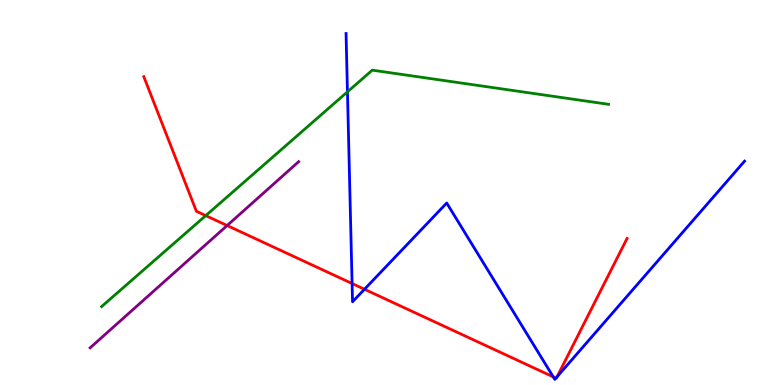[{'lines': ['blue', 'red'], 'intersections': [{'x': 4.54, 'y': 2.64}, {'x': 4.7, 'y': 2.49}, {'x': 7.14, 'y': 0.211}, {'x': 7.17, 'y': 0.179}, {'x': 7.19, 'y': 0.214}]}, {'lines': ['green', 'red'], 'intersections': [{'x': 2.65, 'y': 4.4}]}, {'lines': ['purple', 'red'], 'intersections': [{'x': 2.93, 'y': 4.14}]}, {'lines': ['blue', 'green'], 'intersections': [{'x': 4.48, 'y': 7.61}]}, {'lines': ['blue', 'purple'], 'intersections': []}, {'lines': ['green', 'purple'], 'intersections': []}]